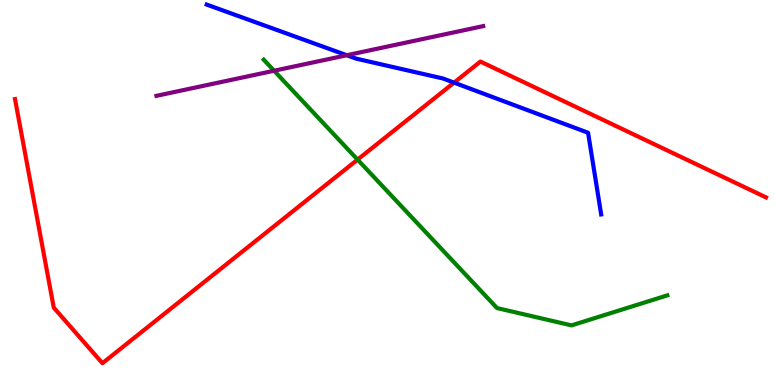[{'lines': ['blue', 'red'], 'intersections': [{'x': 5.86, 'y': 7.85}]}, {'lines': ['green', 'red'], 'intersections': [{'x': 4.61, 'y': 5.85}]}, {'lines': ['purple', 'red'], 'intersections': []}, {'lines': ['blue', 'green'], 'intersections': []}, {'lines': ['blue', 'purple'], 'intersections': [{'x': 4.47, 'y': 8.57}]}, {'lines': ['green', 'purple'], 'intersections': [{'x': 3.54, 'y': 8.16}]}]